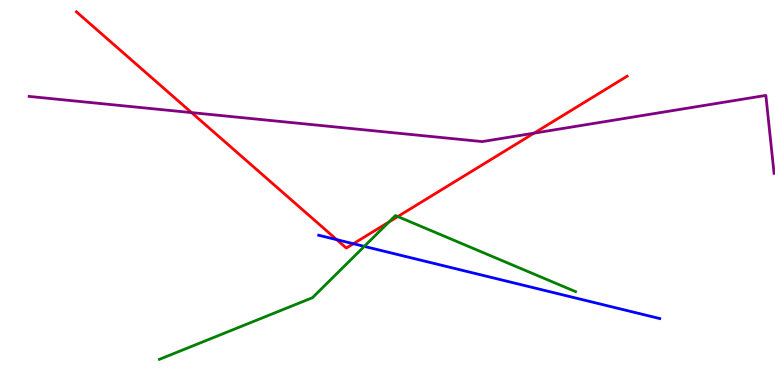[{'lines': ['blue', 'red'], 'intersections': [{'x': 4.34, 'y': 3.78}, {'x': 4.56, 'y': 3.67}]}, {'lines': ['green', 'red'], 'intersections': [{'x': 5.02, 'y': 4.24}, {'x': 5.13, 'y': 4.38}]}, {'lines': ['purple', 'red'], 'intersections': [{'x': 2.47, 'y': 7.07}, {'x': 6.89, 'y': 6.54}]}, {'lines': ['blue', 'green'], 'intersections': [{'x': 4.7, 'y': 3.6}]}, {'lines': ['blue', 'purple'], 'intersections': []}, {'lines': ['green', 'purple'], 'intersections': []}]